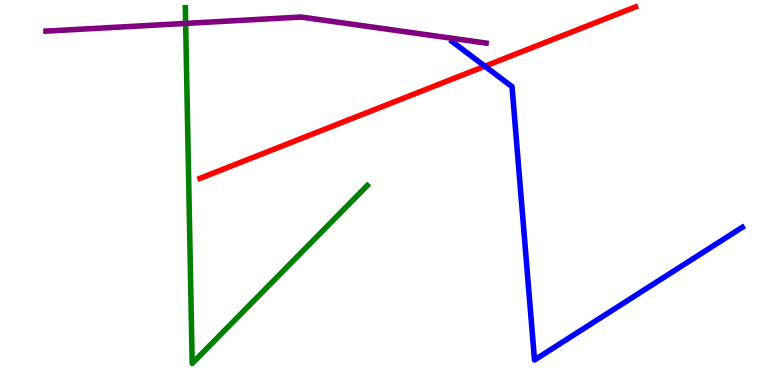[{'lines': ['blue', 'red'], 'intersections': [{'x': 6.26, 'y': 8.28}]}, {'lines': ['green', 'red'], 'intersections': []}, {'lines': ['purple', 'red'], 'intersections': []}, {'lines': ['blue', 'green'], 'intersections': []}, {'lines': ['blue', 'purple'], 'intersections': []}, {'lines': ['green', 'purple'], 'intersections': [{'x': 2.4, 'y': 9.39}]}]